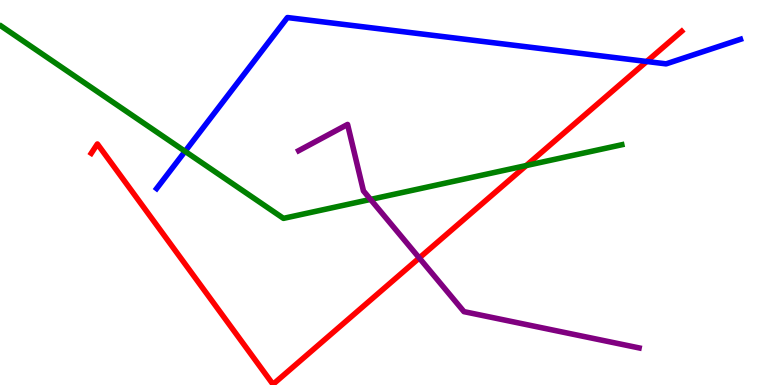[{'lines': ['blue', 'red'], 'intersections': [{'x': 8.34, 'y': 8.4}]}, {'lines': ['green', 'red'], 'intersections': [{'x': 6.79, 'y': 5.7}]}, {'lines': ['purple', 'red'], 'intersections': [{'x': 5.41, 'y': 3.3}]}, {'lines': ['blue', 'green'], 'intersections': [{'x': 2.39, 'y': 6.07}]}, {'lines': ['blue', 'purple'], 'intersections': []}, {'lines': ['green', 'purple'], 'intersections': [{'x': 4.78, 'y': 4.82}]}]